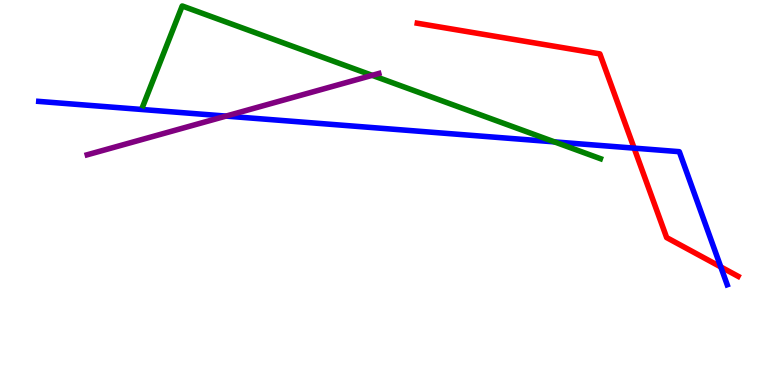[{'lines': ['blue', 'red'], 'intersections': [{'x': 8.18, 'y': 6.15}, {'x': 9.3, 'y': 3.07}]}, {'lines': ['green', 'red'], 'intersections': []}, {'lines': ['purple', 'red'], 'intersections': []}, {'lines': ['blue', 'green'], 'intersections': [{'x': 7.15, 'y': 6.31}]}, {'lines': ['blue', 'purple'], 'intersections': [{'x': 2.92, 'y': 6.98}]}, {'lines': ['green', 'purple'], 'intersections': [{'x': 4.8, 'y': 8.04}]}]